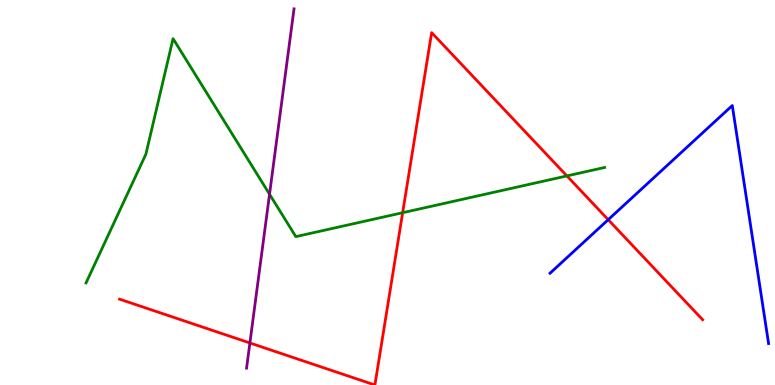[{'lines': ['blue', 'red'], 'intersections': [{'x': 7.85, 'y': 4.29}]}, {'lines': ['green', 'red'], 'intersections': [{'x': 5.2, 'y': 4.48}, {'x': 7.31, 'y': 5.43}]}, {'lines': ['purple', 'red'], 'intersections': [{'x': 3.22, 'y': 1.09}]}, {'lines': ['blue', 'green'], 'intersections': []}, {'lines': ['blue', 'purple'], 'intersections': []}, {'lines': ['green', 'purple'], 'intersections': [{'x': 3.48, 'y': 4.95}]}]